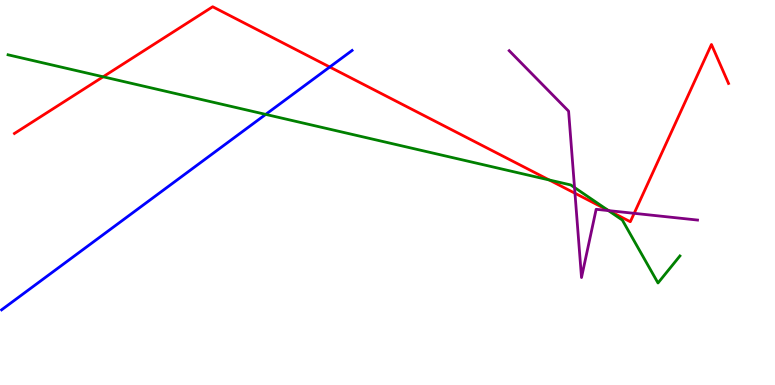[{'lines': ['blue', 'red'], 'intersections': [{'x': 4.25, 'y': 8.26}]}, {'lines': ['green', 'red'], 'intersections': [{'x': 1.33, 'y': 8.01}, {'x': 7.09, 'y': 5.33}, {'x': 7.84, 'y': 4.54}]}, {'lines': ['purple', 'red'], 'intersections': [{'x': 7.42, 'y': 4.98}, {'x': 7.85, 'y': 4.53}, {'x': 8.18, 'y': 4.46}]}, {'lines': ['blue', 'green'], 'intersections': [{'x': 3.43, 'y': 7.03}]}, {'lines': ['blue', 'purple'], 'intersections': []}, {'lines': ['green', 'purple'], 'intersections': [{'x': 7.41, 'y': 5.13}, {'x': 7.85, 'y': 4.53}]}]